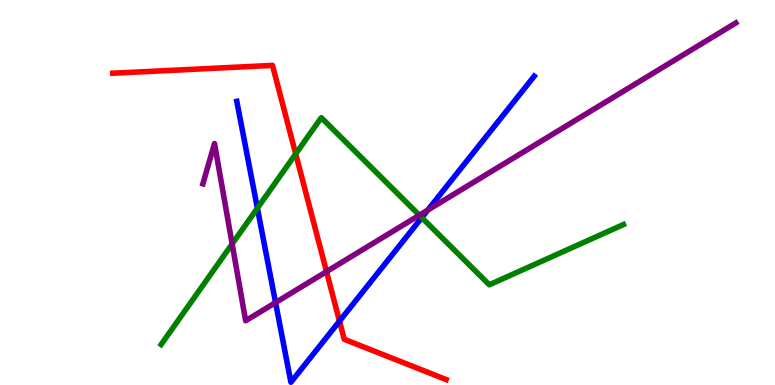[{'lines': ['blue', 'red'], 'intersections': [{'x': 4.38, 'y': 1.66}]}, {'lines': ['green', 'red'], 'intersections': [{'x': 3.82, 'y': 6.0}]}, {'lines': ['purple', 'red'], 'intersections': [{'x': 4.21, 'y': 2.95}]}, {'lines': ['blue', 'green'], 'intersections': [{'x': 3.32, 'y': 4.59}, {'x': 5.44, 'y': 4.35}]}, {'lines': ['blue', 'purple'], 'intersections': [{'x': 3.56, 'y': 2.14}, {'x': 5.52, 'y': 4.54}]}, {'lines': ['green', 'purple'], 'intersections': [{'x': 3.0, 'y': 3.66}, {'x': 5.41, 'y': 4.41}]}]